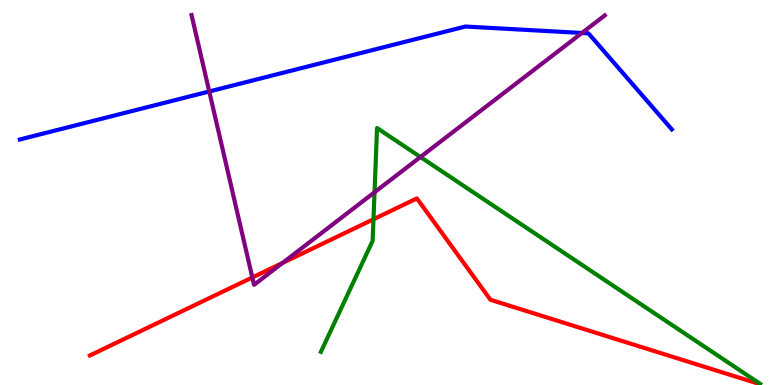[{'lines': ['blue', 'red'], 'intersections': []}, {'lines': ['green', 'red'], 'intersections': [{'x': 4.82, 'y': 4.3}]}, {'lines': ['purple', 'red'], 'intersections': [{'x': 3.26, 'y': 2.79}, {'x': 3.65, 'y': 3.17}]}, {'lines': ['blue', 'green'], 'intersections': []}, {'lines': ['blue', 'purple'], 'intersections': [{'x': 2.7, 'y': 7.62}, {'x': 7.51, 'y': 9.14}]}, {'lines': ['green', 'purple'], 'intersections': [{'x': 4.83, 'y': 5.01}, {'x': 5.43, 'y': 5.92}]}]